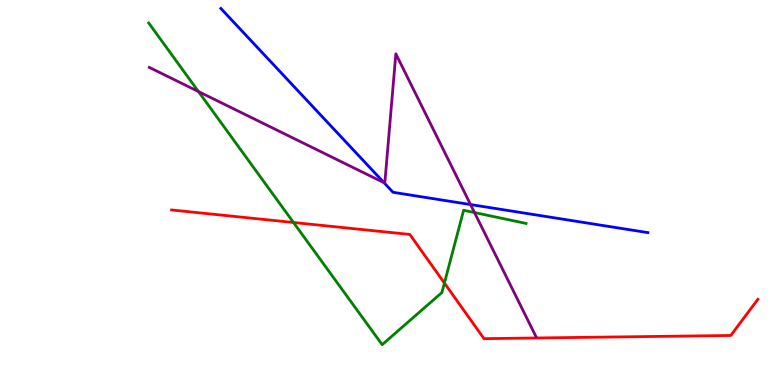[{'lines': ['blue', 'red'], 'intersections': []}, {'lines': ['green', 'red'], 'intersections': [{'x': 3.79, 'y': 4.22}, {'x': 5.73, 'y': 2.65}]}, {'lines': ['purple', 'red'], 'intersections': []}, {'lines': ['blue', 'green'], 'intersections': []}, {'lines': ['blue', 'purple'], 'intersections': [{'x': 4.96, 'y': 5.25}, {'x': 6.07, 'y': 4.69}]}, {'lines': ['green', 'purple'], 'intersections': [{'x': 2.56, 'y': 7.62}, {'x': 6.12, 'y': 4.48}]}]